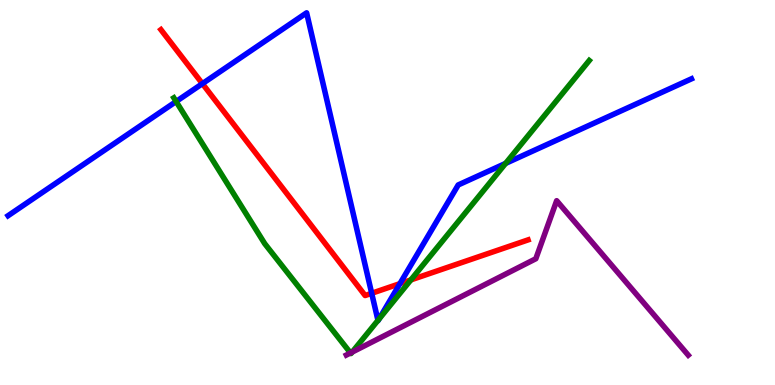[{'lines': ['blue', 'red'], 'intersections': [{'x': 2.61, 'y': 7.83}, {'x': 4.8, 'y': 2.38}, {'x': 5.16, 'y': 2.63}]}, {'lines': ['green', 'red'], 'intersections': [{'x': 5.3, 'y': 2.73}]}, {'lines': ['purple', 'red'], 'intersections': []}, {'lines': ['blue', 'green'], 'intersections': [{'x': 2.27, 'y': 7.36}, {'x': 4.88, 'y': 1.68}, {'x': 4.89, 'y': 1.71}, {'x': 6.52, 'y': 5.76}]}, {'lines': ['blue', 'purple'], 'intersections': []}, {'lines': ['green', 'purple'], 'intersections': [{'x': 4.52, 'y': 0.833}, {'x': 4.54, 'y': 0.855}]}]